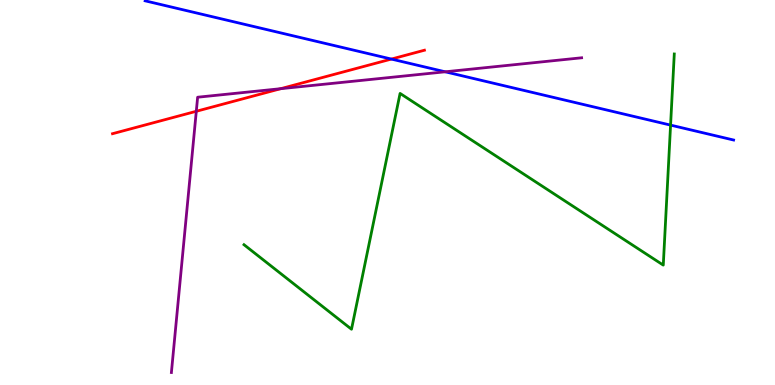[{'lines': ['blue', 'red'], 'intersections': [{'x': 5.05, 'y': 8.47}]}, {'lines': ['green', 'red'], 'intersections': []}, {'lines': ['purple', 'red'], 'intersections': [{'x': 2.53, 'y': 7.11}, {'x': 3.62, 'y': 7.7}]}, {'lines': ['blue', 'green'], 'intersections': [{'x': 8.65, 'y': 6.75}]}, {'lines': ['blue', 'purple'], 'intersections': [{'x': 5.74, 'y': 8.14}]}, {'lines': ['green', 'purple'], 'intersections': []}]